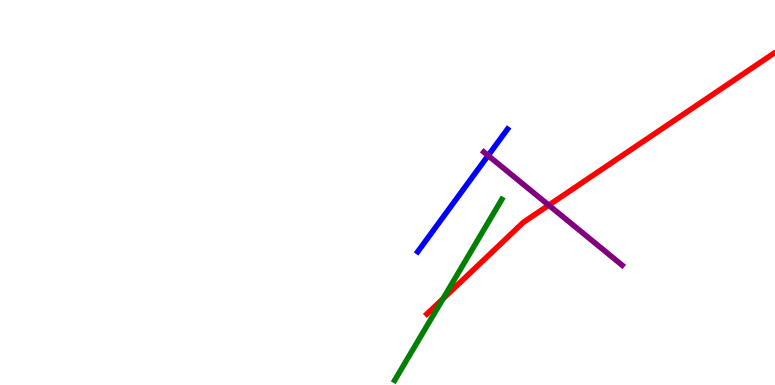[{'lines': ['blue', 'red'], 'intersections': []}, {'lines': ['green', 'red'], 'intersections': [{'x': 5.72, 'y': 2.24}]}, {'lines': ['purple', 'red'], 'intersections': [{'x': 7.08, 'y': 4.67}]}, {'lines': ['blue', 'green'], 'intersections': []}, {'lines': ['blue', 'purple'], 'intersections': [{'x': 6.3, 'y': 5.96}]}, {'lines': ['green', 'purple'], 'intersections': []}]